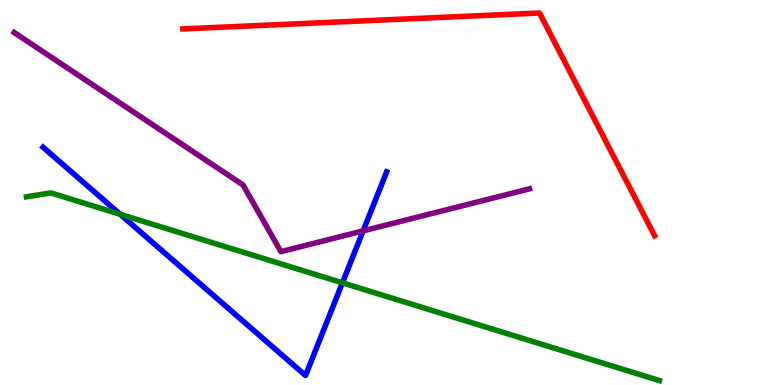[{'lines': ['blue', 'red'], 'intersections': []}, {'lines': ['green', 'red'], 'intersections': []}, {'lines': ['purple', 'red'], 'intersections': []}, {'lines': ['blue', 'green'], 'intersections': [{'x': 1.55, 'y': 4.43}, {'x': 4.42, 'y': 2.65}]}, {'lines': ['blue', 'purple'], 'intersections': [{'x': 4.69, 'y': 4.0}]}, {'lines': ['green', 'purple'], 'intersections': []}]